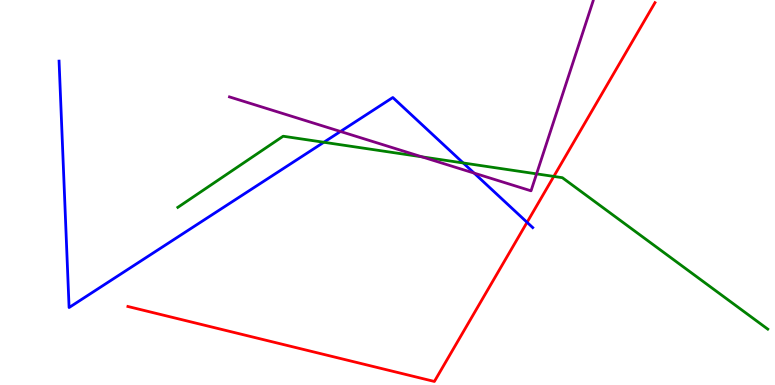[{'lines': ['blue', 'red'], 'intersections': [{'x': 6.8, 'y': 4.23}]}, {'lines': ['green', 'red'], 'intersections': [{'x': 7.15, 'y': 5.42}]}, {'lines': ['purple', 'red'], 'intersections': []}, {'lines': ['blue', 'green'], 'intersections': [{'x': 4.18, 'y': 6.3}, {'x': 5.98, 'y': 5.77}]}, {'lines': ['blue', 'purple'], 'intersections': [{'x': 4.39, 'y': 6.59}, {'x': 6.12, 'y': 5.5}]}, {'lines': ['green', 'purple'], 'intersections': [{'x': 5.44, 'y': 5.93}, {'x': 6.92, 'y': 5.48}]}]